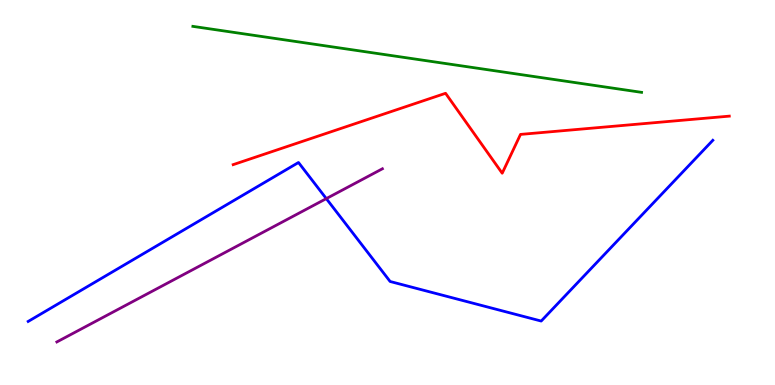[{'lines': ['blue', 'red'], 'intersections': []}, {'lines': ['green', 'red'], 'intersections': []}, {'lines': ['purple', 'red'], 'intersections': []}, {'lines': ['blue', 'green'], 'intersections': []}, {'lines': ['blue', 'purple'], 'intersections': [{'x': 4.21, 'y': 4.84}]}, {'lines': ['green', 'purple'], 'intersections': []}]